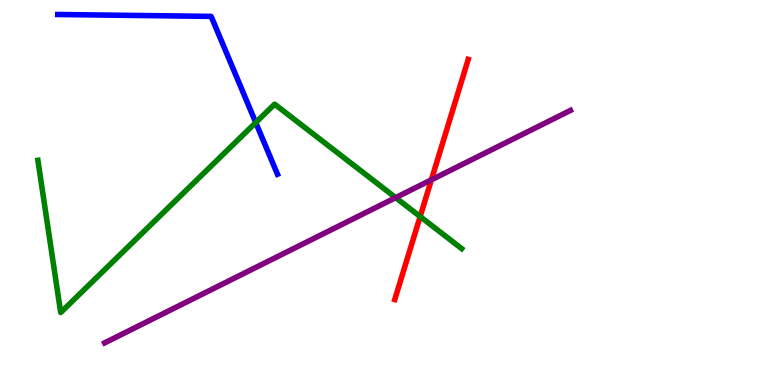[{'lines': ['blue', 'red'], 'intersections': []}, {'lines': ['green', 'red'], 'intersections': [{'x': 5.42, 'y': 4.38}]}, {'lines': ['purple', 'red'], 'intersections': [{'x': 5.57, 'y': 5.33}]}, {'lines': ['blue', 'green'], 'intersections': [{'x': 3.3, 'y': 6.82}]}, {'lines': ['blue', 'purple'], 'intersections': []}, {'lines': ['green', 'purple'], 'intersections': [{'x': 5.11, 'y': 4.87}]}]